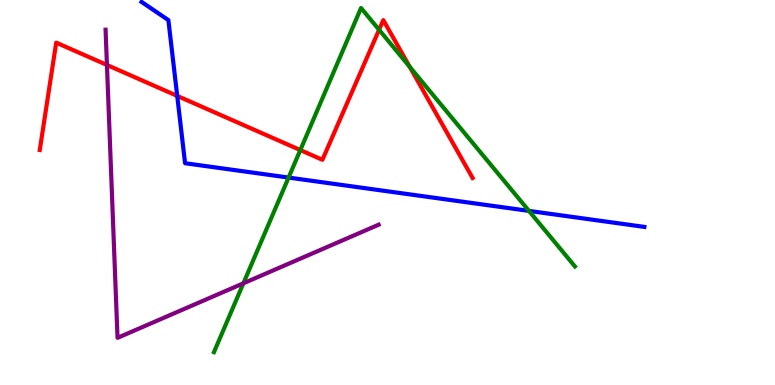[{'lines': ['blue', 'red'], 'intersections': [{'x': 2.29, 'y': 7.51}]}, {'lines': ['green', 'red'], 'intersections': [{'x': 3.88, 'y': 6.1}, {'x': 4.89, 'y': 9.23}, {'x': 5.29, 'y': 8.27}]}, {'lines': ['purple', 'red'], 'intersections': [{'x': 1.38, 'y': 8.31}]}, {'lines': ['blue', 'green'], 'intersections': [{'x': 3.72, 'y': 5.39}, {'x': 6.83, 'y': 4.52}]}, {'lines': ['blue', 'purple'], 'intersections': []}, {'lines': ['green', 'purple'], 'intersections': [{'x': 3.14, 'y': 2.64}]}]